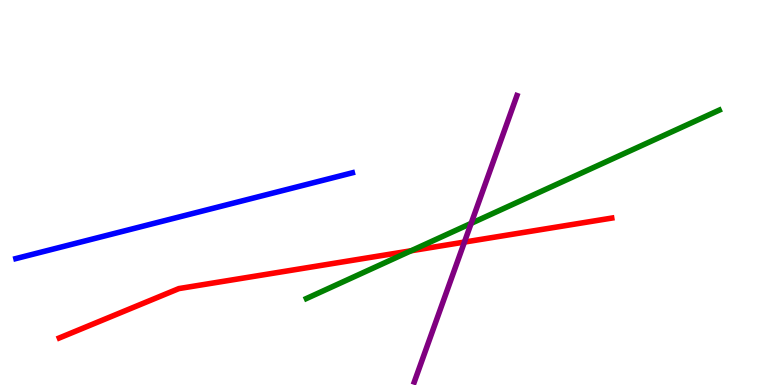[{'lines': ['blue', 'red'], 'intersections': []}, {'lines': ['green', 'red'], 'intersections': [{'x': 5.3, 'y': 3.49}]}, {'lines': ['purple', 'red'], 'intersections': [{'x': 5.99, 'y': 3.71}]}, {'lines': ['blue', 'green'], 'intersections': []}, {'lines': ['blue', 'purple'], 'intersections': []}, {'lines': ['green', 'purple'], 'intersections': [{'x': 6.08, 'y': 4.2}]}]